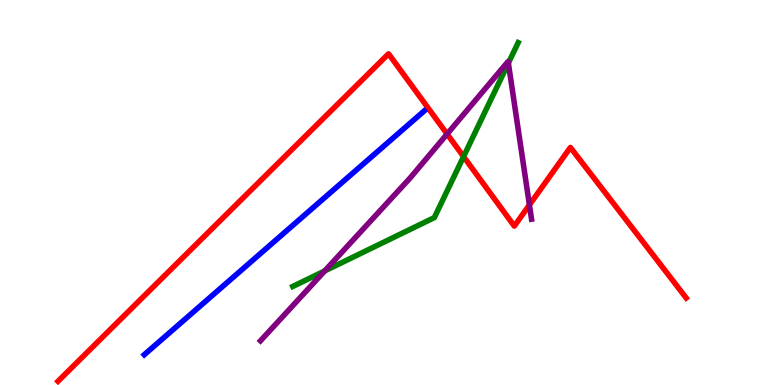[{'lines': ['blue', 'red'], 'intersections': []}, {'lines': ['green', 'red'], 'intersections': [{'x': 5.98, 'y': 5.93}]}, {'lines': ['purple', 'red'], 'intersections': [{'x': 5.77, 'y': 6.52}, {'x': 6.83, 'y': 4.68}]}, {'lines': ['blue', 'green'], 'intersections': []}, {'lines': ['blue', 'purple'], 'intersections': []}, {'lines': ['green', 'purple'], 'intersections': [{'x': 4.19, 'y': 2.96}, {'x': 6.56, 'y': 8.36}]}]